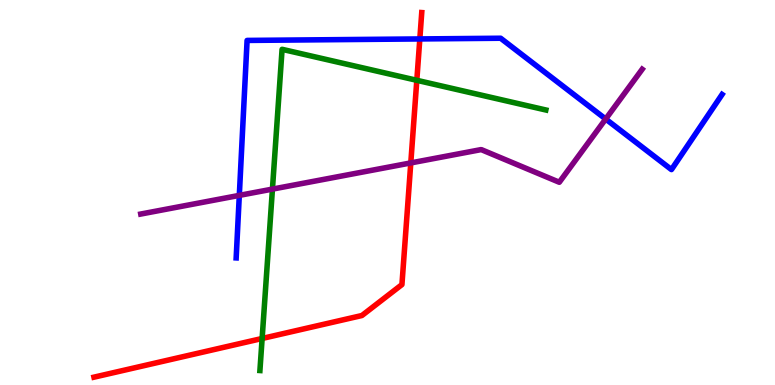[{'lines': ['blue', 'red'], 'intersections': [{'x': 5.42, 'y': 8.99}]}, {'lines': ['green', 'red'], 'intersections': [{'x': 3.38, 'y': 1.21}, {'x': 5.38, 'y': 7.91}]}, {'lines': ['purple', 'red'], 'intersections': [{'x': 5.3, 'y': 5.77}]}, {'lines': ['blue', 'green'], 'intersections': []}, {'lines': ['blue', 'purple'], 'intersections': [{'x': 3.09, 'y': 4.93}, {'x': 7.82, 'y': 6.91}]}, {'lines': ['green', 'purple'], 'intersections': [{'x': 3.52, 'y': 5.09}]}]